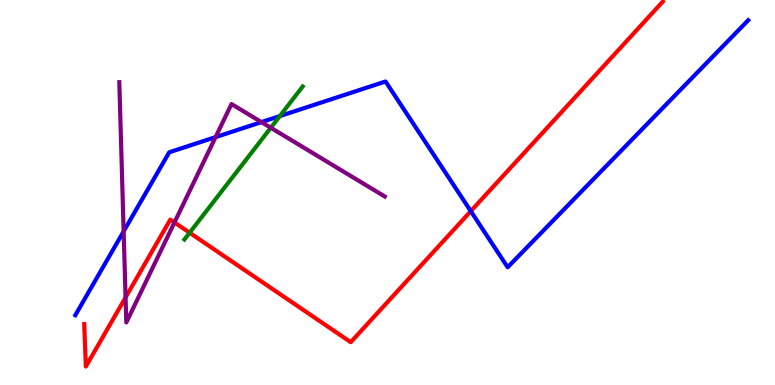[{'lines': ['blue', 'red'], 'intersections': [{'x': 6.07, 'y': 4.52}]}, {'lines': ['green', 'red'], 'intersections': [{'x': 2.45, 'y': 3.96}]}, {'lines': ['purple', 'red'], 'intersections': [{'x': 1.62, 'y': 2.27}, {'x': 2.25, 'y': 4.22}]}, {'lines': ['blue', 'green'], 'intersections': [{'x': 3.61, 'y': 6.98}]}, {'lines': ['blue', 'purple'], 'intersections': [{'x': 1.6, 'y': 3.99}, {'x': 2.78, 'y': 6.44}, {'x': 3.37, 'y': 6.83}]}, {'lines': ['green', 'purple'], 'intersections': [{'x': 3.49, 'y': 6.68}]}]